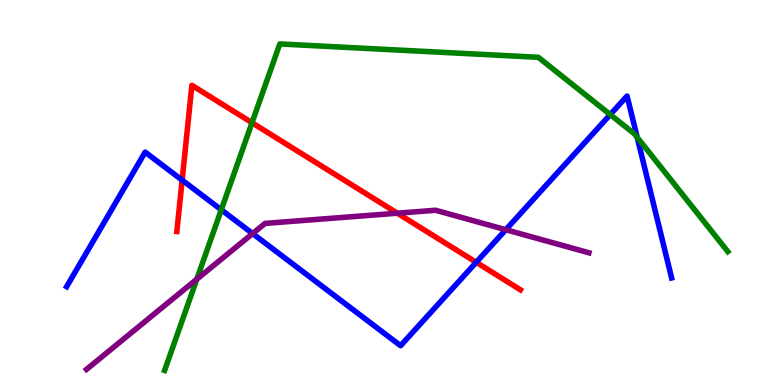[{'lines': ['blue', 'red'], 'intersections': [{'x': 2.35, 'y': 5.32}, {'x': 6.14, 'y': 3.19}]}, {'lines': ['green', 'red'], 'intersections': [{'x': 3.25, 'y': 6.81}]}, {'lines': ['purple', 'red'], 'intersections': [{'x': 5.13, 'y': 4.46}]}, {'lines': ['blue', 'green'], 'intersections': [{'x': 2.86, 'y': 4.55}, {'x': 7.87, 'y': 7.02}, {'x': 8.22, 'y': 6.43}]}, {'lines': ['blue', 'purple'], 'intersections': [{'x': 3.26, 'y': 3.93}, {'x': 6.53, 'y': 4.03}]}, {'lines': ['green', 'purple'], 'intersections': [{'x': 2.54, 'y': 2.75}]}]